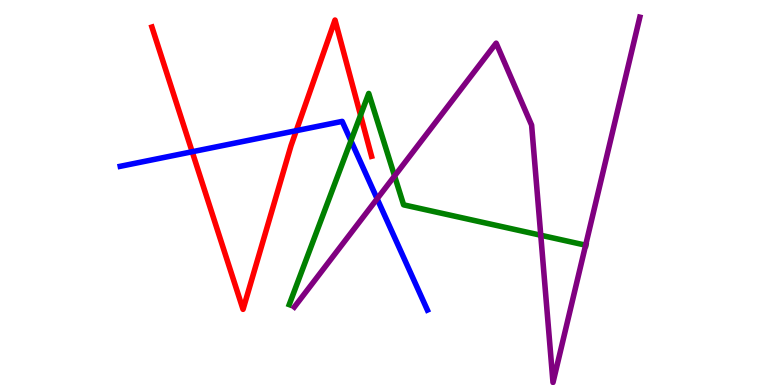[{'lines': ['blue', 'red'], 'intersections': [{'x': 2.48, 'y': 6.06}, {'x': 3.82, 'y': 6.61}]}, {'lines': ['green', 'red'], 'intersections': [{'x': 4.65, 'y': 7.01}]}, {'lines': ['purple', 'red'], 'intersections': []}, {'lines': ['blue', 'green'], 'intersections': [{'x': 4.53, 'y': 6.34}]}, {'lines': ['blue', 'purple'], 'intersections': [{'x': 4.87, 'y': 4.84}]}, {'lines': ['green', 'purple'], 'intersections': [{'x': 5.09, 'y': 5.43}, {'x': 6.98, 'y': 3.89}, {'x': 7.56, 'y': 3.63}]}]